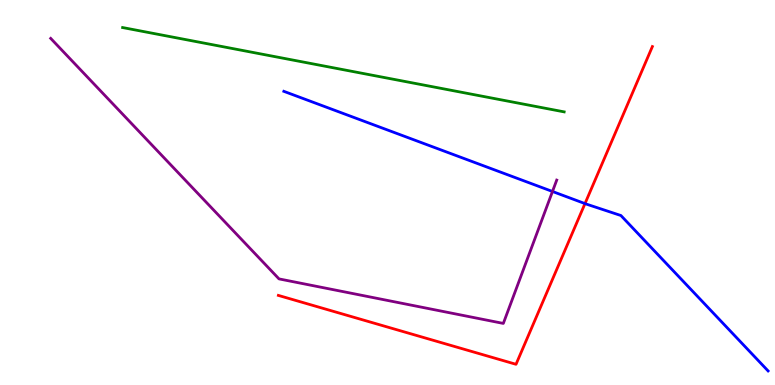[{'lines': ['blue', 'red'], 'intersections': [{'x': 7.55, 'y': 4.71}]}, {'lines': ['green', 'red'], 'intersections': []}, {'lines': ['purple', 'red'], 'intersections': []}, {'lines': ['blue', 'green'], 'intersections': []}, {'lines': ['blue', 'purple'], 'intersections': [{'x': 7.13, 'y': 5.03}]}, {'lines': ['green', 'purple'], 'intersections': []}]